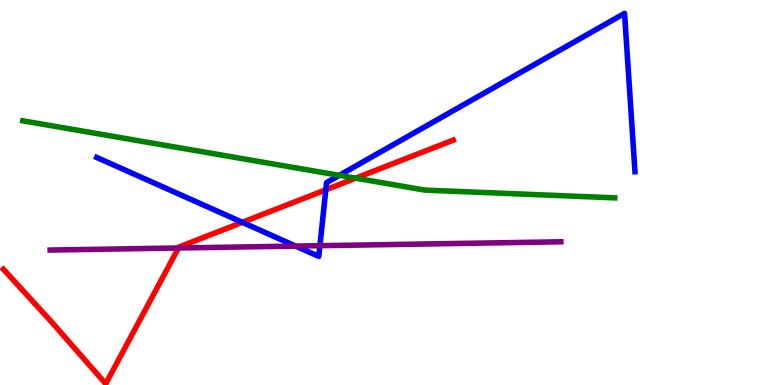[{'lines': ['blue', 'red'], 'intersections': [{'x': 3.13, 'y': 4.23}, {'x': 4.2, 'y': 5.07}]}, {'lines': ['green', 'red'], 'intersections': [{'x': 4.59, 'y': 5.37}]}, {'lines': ['purple', 'red'], 'intersections': [{'x': 2.3, 'y': 3.56}]}, {'lines': ['blue', 'green'], 'intersections': [{'x': 4.38, 'y': 5.45}]}, {'lines': ['blue', 'purple'], 'intersections': [{'x': 3.81, 'y': 3.61}, {'x': 4.13, 'y': 3.62}]}, {'lines': ['green', 'purple'], 'intersections': []}]